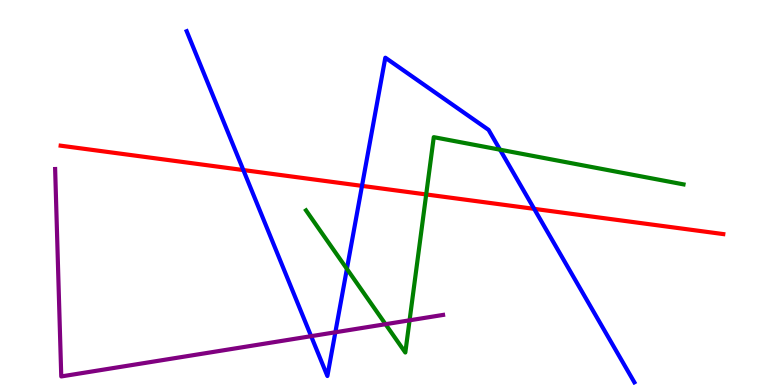[{'lines': ['blue', 'red'], 'intersections': [{'x': 3.14, 'y': 5.58}, {'x': 4.67, 'y': 5.17}, {'x': 6.89, 'y': 4.58}]}, {'lines': ['green', 'red'], 'intersections': [{'x': 5.5, 'y': 4.95}]}, {'lines': ['purple', 'red'], 'intersections': []}, {'lines': ['blue', 'green'], 'intersections': [{'x': 4.48, 'y': 3.02}, {'x': 6.45, 'y': 6.11}]}, {'lines': ['blue', 'purple'], 'intersections': [{'x': 4.01, 'y': 1.27}, {'x': 4.33, 'y': 1.37}]}, {'lines': ['green', 'purple'], 'intersections': [{'x': 4.97, 'y': 1.58}, {'x': 5.28, 'y': 1.68}]}]